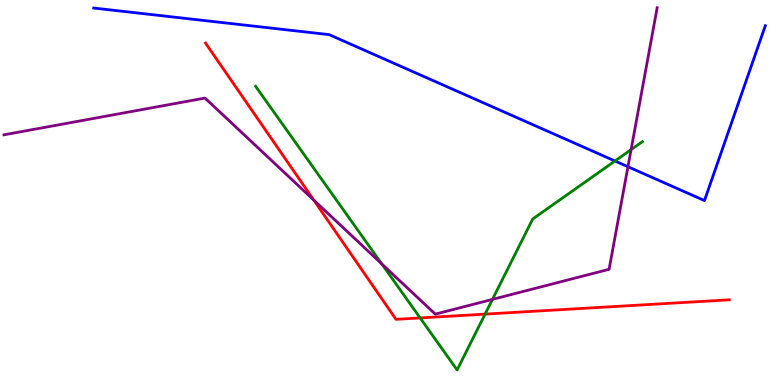[{'lines': ['blue', 'red'], 'intersections': []}, {'lines': ['green', 'red'], 'intersections': [{'x': 5.42, 'y': 1.74}, {'x': 6.26, 'y': 1.84}]}, {'lines': ['purple', 'red'], 'intersections': [{'x': 4.05, 'y': 4.8}]}, {'lines': ['blue', 'green'], 'intersections': [{'x': 7.94, 'y': 5.82}]}, {'lines': ['blue', 'purple'], 'intersections': [{'x': 8.1, 'y': 5.67}]}, {'lines': ['green', 'purple'], 'intersections': [{'x': 4.93, 'y': 3.15}, {'x': 6.35, 'y': 2.22}, {'x': 8.14, 'y': 6.11}]}]